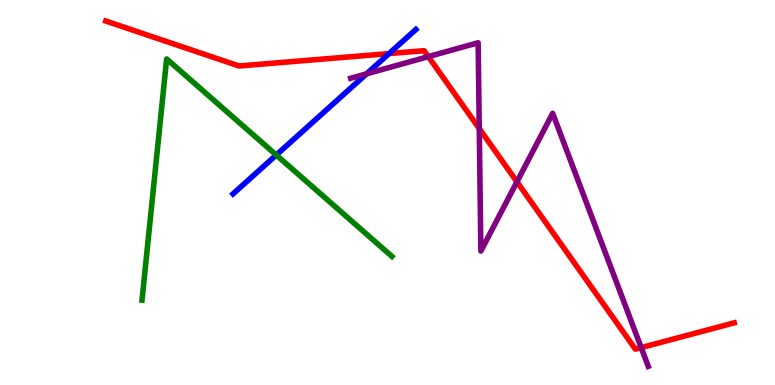[{'lines': ['blue', 'red'], 'intersections': [{'x': 5.02, 'y': 8.61}]}, {'lines': ['green', 'red'], 'intersections': []}, {'lines': ['purple', 'red'], 'intersections': [{'x': 5.53, 'y': 8.53}, {'x': 6.18, 'y': 6.66}, {'x': 6.67, 'y': 5.28}, {'x': 8.27, 'y': 0.972}]}, {'lines': ['blue', 'green'], 'intersections': [{'x': 3.56, 'y': 5.97}]}, {'lines': ['blue', 'purple'], 'intersections': [{'x': 4.73, 'y': 8.08}]}, {'lines': ['green', 'purple'], 'intersections': []}]